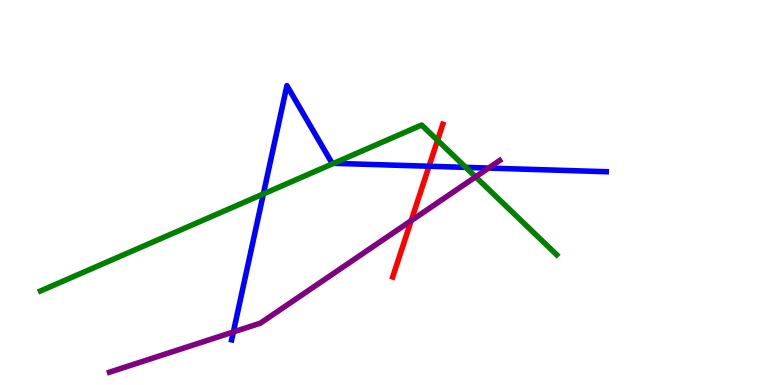[{'lines': ['blue', 'red'], 'intersections': [{'x': 5.54, 'y': 5.68}]}, {'lines': ['green', 'red'], 'intersections': [{'x': 5.65, 'y': 6.36}]}, {'lines': ['purple', 'red'], 'intersections': [{'x': 5.31, 'y': 4.27}]}, {'lines': ['blue', 'green'], 'intersections': [{'x': 3.4, 'y': 4.96}, {'x': 4.31, 'y': 5.76}, {'x': 6.01, 'y': 5.65}]}, {'lines': ['blue', 'purple'], 'intersections': [{'x': 3.01, 'y': 1.38}, {'x': 6.3, 'y': 5.63}]}, {'lines': ['green', 'purple'], 'intersections': [{'x': 6.14, 'y': 5.41}]}]